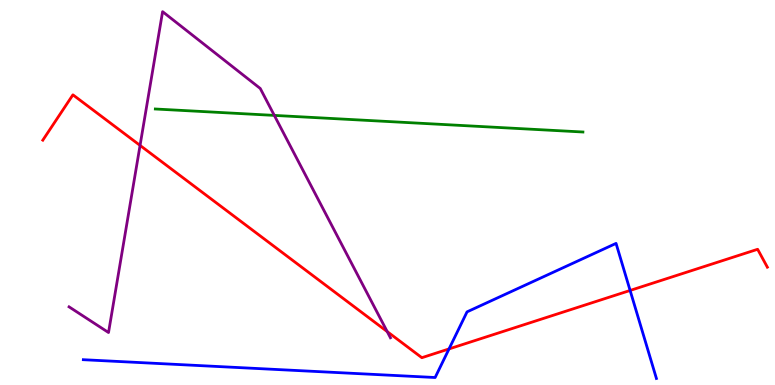[{'lines': ['blue', 'red'], 'intersections': [{'x': 5.79, 'y': 0.937}, {'x': 8.13, 'y': 2.46}]}, {'lines': ['green', 'red'], 'intersections': []}, {'lines': ['purple', 'red'], 'intersections': [{'x': 1.81, 'y': 6.22}, {'x': 5.0, 'y': 1.39}]}, {'lines': ['blue', 'green'], 'intersections': []}, {'lines': ['blue', 'purple'], 'intersections': []}, {'lines': ['green', 'purple'], 'intersections': [{'x': 3.54, 'y': 7.0}]}]